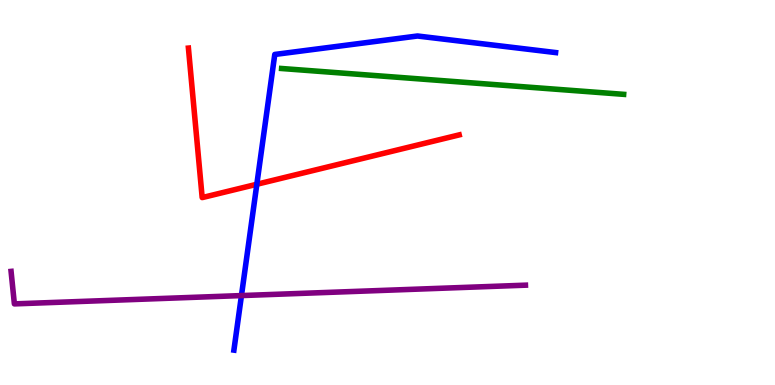[{'lines': ['blue', 'red'], 'intersections': [{'x': 3.31, 'y': 5.21}]}, {'lines': ['green', 'red'], 'intersections': []}, {'lines': ['purple', 'red'], 'intersections': []}, {'lines': ['blue', 'green'], 'intersections': []}, {'lines': ['blue', 'purple'], 'intersections': [{'x': 3.12, 'y': 2.32}]}, {'lines': ['green', 'purple'], 'intersections': []}]